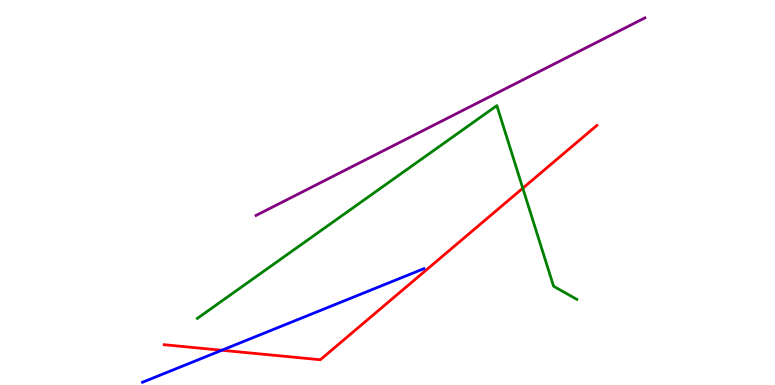[{'lines': ['blue', 'red'], 'intersections': [{'x': 2.86, 'y': 0.902}]}, {'lines': ['green', 'red'], 'intersections': [{'x': 6.75, 'y': 5.11}]}, {'lines': ['purple', 'red'], 'intersections': []}, {'lines': ['blue', 'green'], 'intersections': []}, {'lines': ['blue', 'purple'], 'intersections': []}, {'lines': ['green', 'purple'], 'intersections': []}]